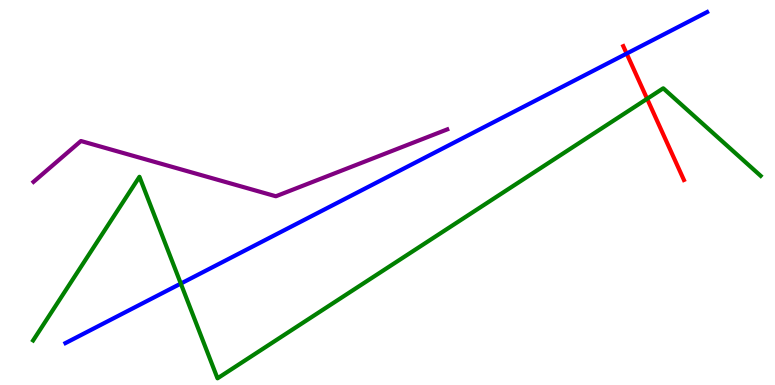[{'lines': ['blue', 'red'], 'intersections': [{'x': 8.09, 'y': 8.61}]}, {'lines': ['green', 'red'], 'intersections': [{'x': 8.35, 'y': 7.43}]}, {'lines': ['purple', 'red'], 'intersections': []}, {'lines': ['blue', 'green'], 'intersections': [{'x': 2.33, 'y': 2.63}]}, {'lines': ['blue', 'purple'], 'intersections': []}, {'lines': ['green', 'purple'], 'intersections': []}]